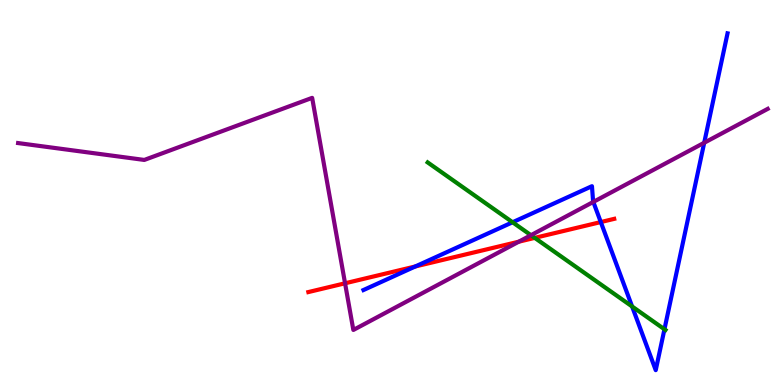[{'lines': ['blue', 'red'], 'intersections': [{'x': 5.36, 'y': 3.08}, {'x': 7.75, 'y': 4.23}]}, {'lines': ['green', 'red'], 'intersections': [{'x': 6.9, 'y': 3.82}]}, {'lines': ['purple', 'red'], 'intersections': [{'x': 4.45, 'y': 2.64}, {'x': 6.69, 'y': 3.72}]}, {'lines': ['blue', 'green'], 'intersections': [{'x': 6.61, 'y': 4.23}, {'x': 8.16, 'y': 2.04}, {'x': 8.57, 'y': 1.45}]}, {'lines': ['blue', 'purple'], 'intersections': [{'x': 7.66, 'y': 4.76}, {'x': 9.09, 'y': 6.29}]}, {'lines': ['green', 'purple'], 'intersections': [{'x': 6.85, 'y': 3.89}]}]